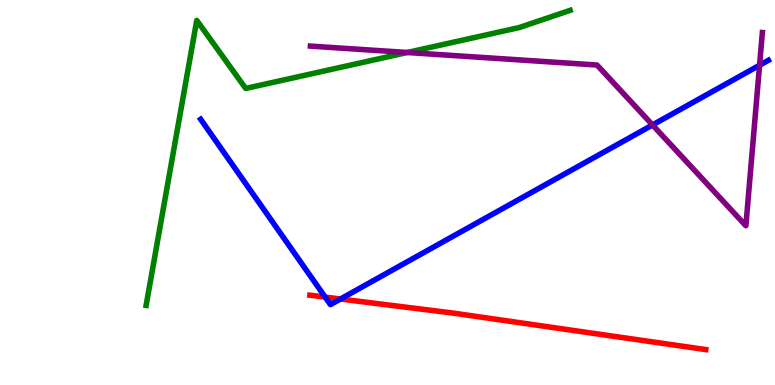[{'lines': ['blue', 'red'], 'intersections': [{'x': 4.2, 'y': 2.28}, {'x': 4.39, 'y': 2.23}]}, {'lines': ['green', 'red'], 'intersections': []}, {'lines': ['purple', 'red'], 'intersections': []}, {'lines': ['blue', 'green'], 'intersections': []}, {'lines': ['blue', 'purple'], 'intersections': [{'x': 8.42, 'y': 6.75}, {'x': 9.8, 'y': 8.31}]}, {'lines': ['green', 'purple'], 'intersections': [{'x': 5.25, 'y': 8.64}]}]